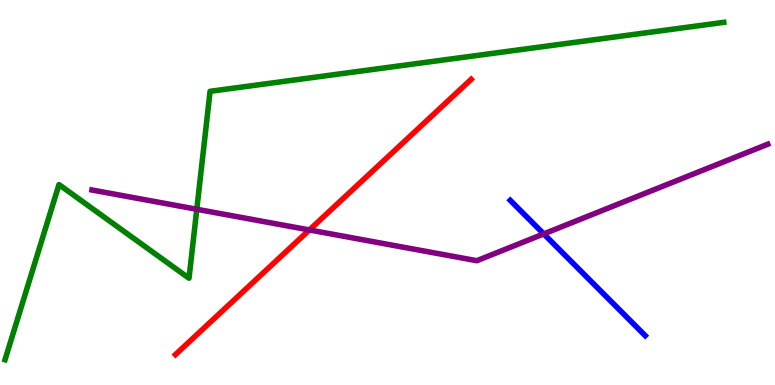[{'lines': ['blue', 'red'], 'intersections': []}, {'lines': ['green', 'red'], 'intersections': []}, {'lines': ['purple', 'red'], 'intersections': [{'x': 3.99, 'y': 4.03}]}, {'lines': ['blue', 'green'], 'intersections': []}, {'lines': ['blue', 'purple'], 'intersections': [{'x': 7.02, 'y': 3.92}]}, {'lines': ['green', 'purple'], 'intersections': [{'x': 2.54, 'y': 4.56}]}]